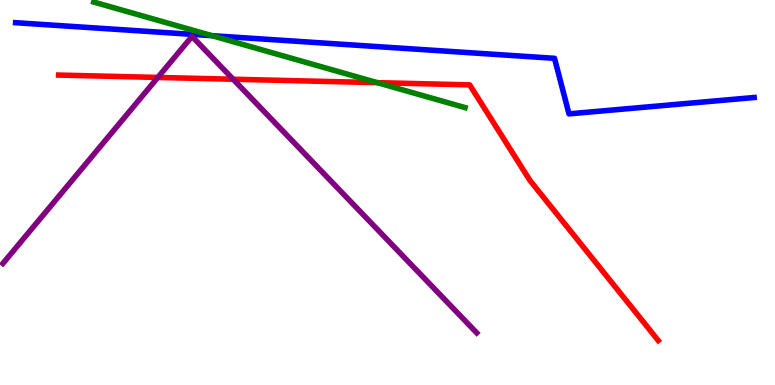[{'lines': ['blue', 'red'], 'intersections': []}, {'lines': ['green', 'red'], 'intersections': [{'x': 4.87, 'y': 7.85}]}, {'lines': ['purple', 'red'], 'intersections': [{'x': 2.04, 'y': 7.99}, {'x': 3.01, 'y': 7.94}]}, {'lines': ['blue', 'green'], 'intersections': [{'x': 2.74, 'y': 9.07}]}, {'lines': ['blue', 'purple'], 'intersections': []}, {'lines': ['green', 'purple'], 'intersections': []}]